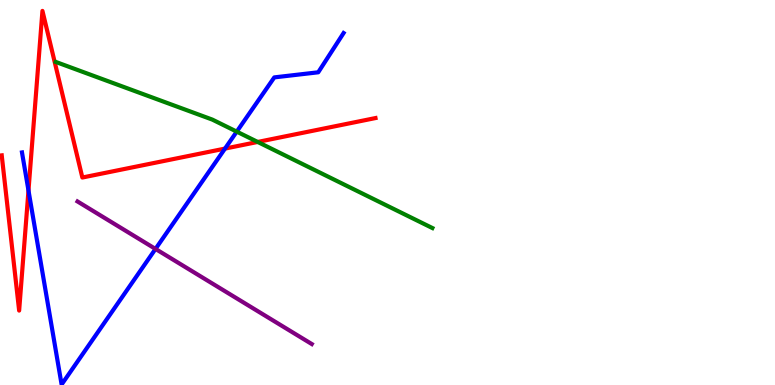[{'lines': ['blue', 'red'], 'intersections': [{'x': 0.368, 'y': 5.05}, {'x': 2.9, 'y': 6.14}]}, {'lines': ['green', 'red'], 'intersections': [{'x': 3.33, 'y': 6.31}]}, {'lines': ['purple', 'red'], 'intersections': []}, {'lines': ['blue', 'green'], 'intersections': [{'x': 3.05, 'y': 6.58}]}, {'lines': ['blue', 'purple'], 'intersections': [{'x': 2.01, 'y': 3.53}]}, {'lines': ['green', 'purple'], 'intersections': []}]